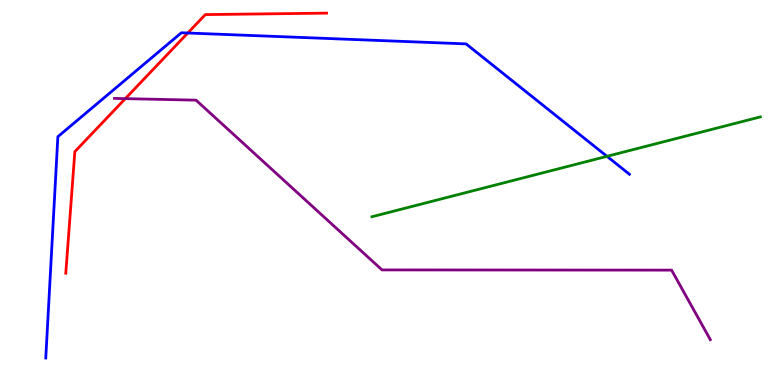[{'lines': ['blue', 'red'], 'intersections': [{'x': 2.42, 'y': 9.14}]}, {'lines': ['green', 'red'], 'intersections': []}, {'lines': ['purple', 'red'], 'intersections': [{'x': 1.62, 'y': 7.44}]}, {'lines': ['blue', 'green'], 'intersections': [{'x': 7.83, 'y': 5.94}]}, {'lines': ['blue', 'purple'], 'intersections': []}, {'lines': ['green', 'purple'], 'intersections': []}]